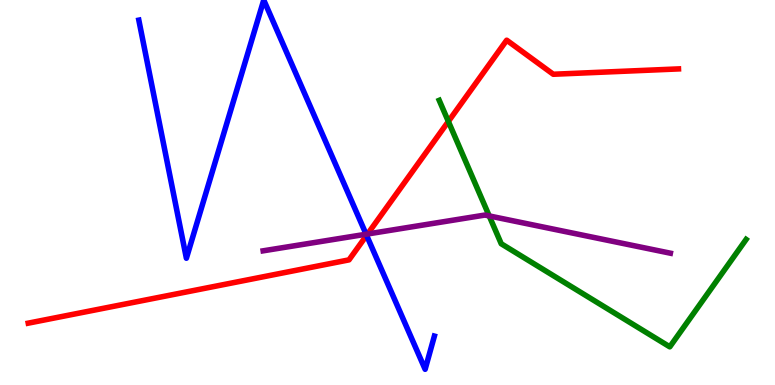[{'lines': ['blue', 'red'], 'intersections': [{'x': 4.73, 'y': 3.89}]}, {'lines': ['green', 'red'], 'intersections': [{'x': 5.79, 'y': 6.85}]}, {'lines': ['purple', 'red'], 'intersections': [{'x': 4.74, 'y': 3.92}]}, {'lines': ['blue', 'green'], 'intersections': []}, {'lines': ['blue', 'purple'], 'intersections': [{'x': 4.72, 'y': 3.92}]}, {'lines': ['green', 'purple'], 'intersections': [{'x': 6.31, 'y': 4.39}]}]